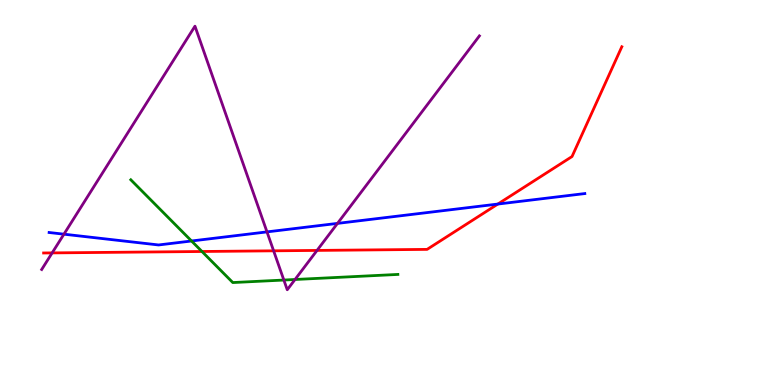[{'lines': ['blue', 'red'], 'intersections': [{'x': 6.42, 'y': 4.7}]}, {'lines': ['green', 'red'], 'intersections': [{'x': 2.61, 'y': 3.47}]}, {'lines': ['purple', 'red'], 'intersections': [{'x': 0.673, 'y': 3.43}, {'x': 3.53, 'y': 3.49}, {'x': 4.09, 'y': 3.5}]}, {'lines': ['blue', 'green'], 'intersections': [{'x': 2.47, 'y': 3.74}]}, {'lines': ['blue', 'purple'], 'intersections': [{'x': 0.825, 'y': 3.92}, {'x': 3.45, 'y': 3.98}, {'x': 4.35, 'y': 4.2}]}, {'lines': ['green', 'purple'], 'intersections': [{'x': 3.66, 'y': 2.73}, {'x': 3.81, 'y': 2.74}]}]